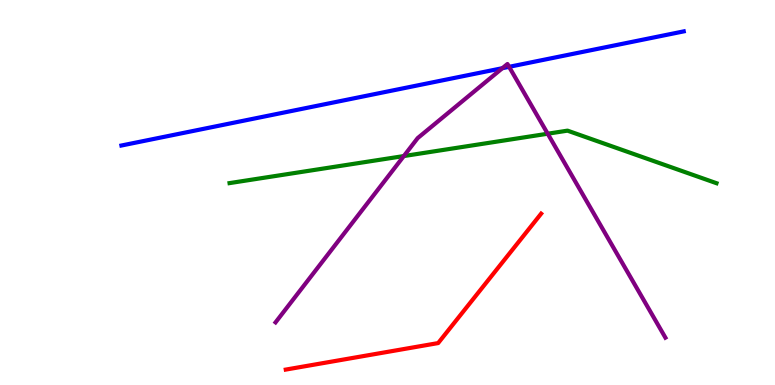[{'lines': ['blue', 'red'], 'intersections': []}, {'lines': ['green', 'red'], 'intersections': []}, {'lines': ['purple', 'red'], 'intersections': []}, {'lines': ['blue', 'green'], 'intersections': []}, {'lines': ['blue', 'purple'], 'intersections': [{'x': 6.48, 'y': 8.23}, {'x': 6.57, 'y': 8.26}]}, {'lines': ['green', 'purple'], 'intersections': [{'x': 5.21, 'y': 5.95}, {'x': 7.07, 'y': 6.53}]}]